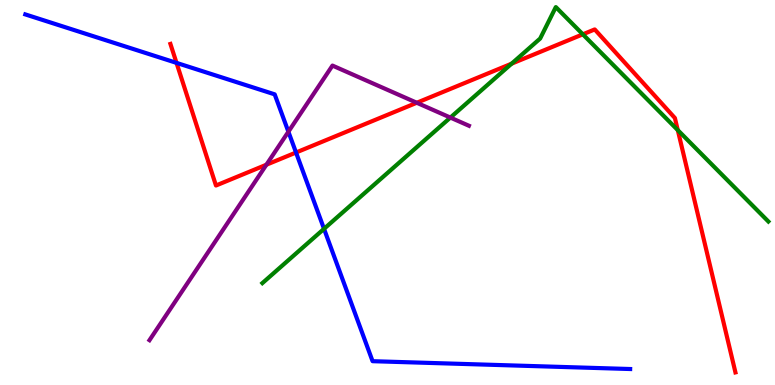[{'lines': ['blue', 'red'], 'intersections': [{'x': 2.28, 'y': 8.37}, {'x': 3.82, 'y': 6.04}]}, {'lines': ['green', 'red'], 'intersections': [{'x': 6.6, 'y': 8.35}, {'x': 7.52, 'y': 9.11}, {'x': 8.75, 'y': 6.62}]}, {'lines': ['purple', 'red'], 'intersections': [{'x': 3.44, 'y': 5.72}, {'x': 5.38, 'y': 7.33}]}, {'lines': ['blue', 'green'], 'intersections': [{'x': 4.18, 'y': 4.06}]}, {'lines': ['blue', 'purple'], 'intersections': [{'x': 3.72, 'y': 6.58}]}, {'lines': ['green', 'purple'], 'intersections': [{'x': 5.81, 'y': 6.95}]}]